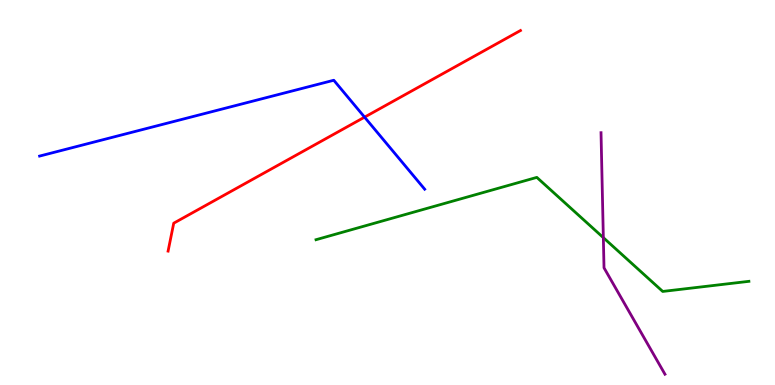[{'lines': ['blue', 'red'], 'intersections': [{'x': 4.7, 'y': 6.96}]}, {'lines': ['green', 'red'], 'intersections': []}, {'lines': ['purple', 'red'], 'intersections': []}, {'lines': ['blue', 'green'], 'intersections': []}, {'lines': ['blue', 'purple'], 'intersections': []}, {'lines': ['green', 'purple'], 'intersections': [{'x': 7.79, 'y': 3.83}]}]